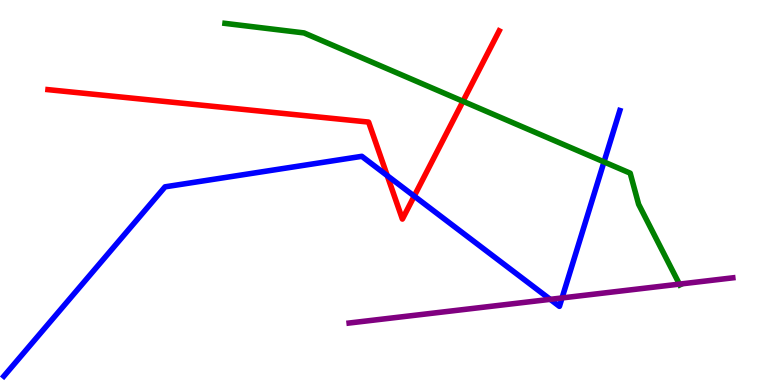[{'lines': ['blue', 'red'], 'intersections': [{'x': 5.0, 'y': 5.44}, {'x': 5.34, 'y': 4.91}]}, {'lines': ['green', 'red'], 'intersections': [{'x': 5.97, 'y': 7.37}]}, {'lines': ['purple', 'red'], 'intersections': []}, {'lines': ['blue', 'green'], 'intersections': [{'x': 7.79, 'y': 5.79}]}, {'lines': ['blue', 'purple'], 'intersections': [{'x': 7.1, 'y': 2.22}, {'x': 7.25, 'y': 2.26}]}, {'lines': ['green', 'purple'], 'intersections': [{'x': 8.77, 'y': 2.62}]}]